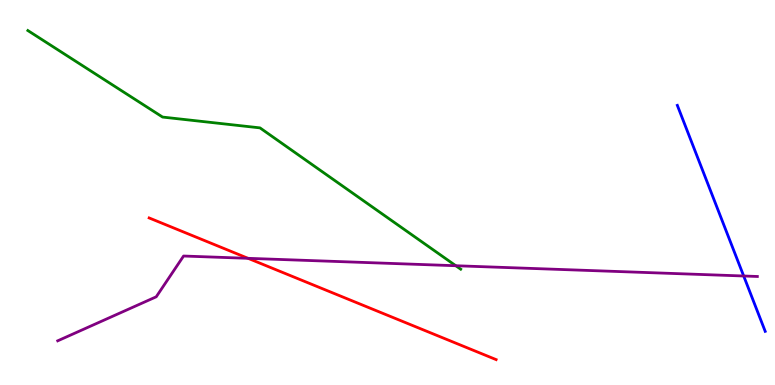[{'lines': ['blue', 'red'], 'intersections': []}, {'lines': ['green', 'red'], 'intersections': []}, {'lines': ['purple', 'red'], 'intersections': [{'x': 3.2, 'y': 3.29}]}, {'lines': ['blue', 'green'], 'intersections': []}, {'lines': ['blue', 'purple'], 'intersections': [{'x': 9.6, 'y': 2.83}]}, {'lines': ['green', 'purple'], 'intersections': [{'x': 5.88, 'y': 3.1}]}]